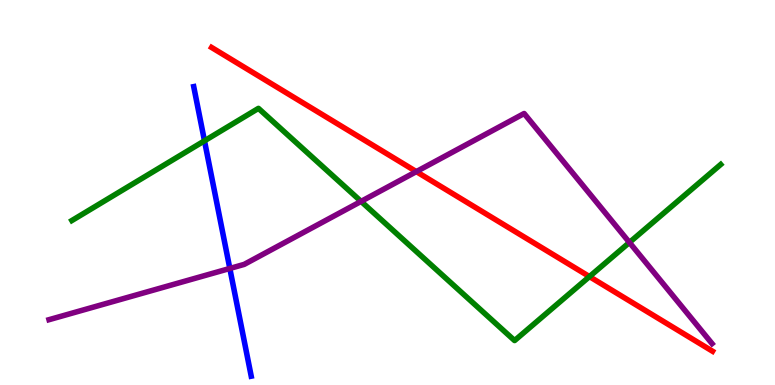[{'lines': ['blue', 'red'], 'intersections': []}, {'lines': ['green', 'red'], 'intersections': [{'x': 7.61, 'y': 2.82}]}, {'lines': ['purple', 'red'], 'intersections': [{'x': 5.37, 'y': 5.54}]}, {'lines': ['blue', 'green'], 'intersections': [{'x': 2.64, 'y': 6.34}]}, {'lines': ['blue', 'purple'], 'intersections': [{'x': 2.97, 'y': 3.03}]}, {'lines': ['green', 'purple'], 'intersections': [{'x': 4.66, 'y': 4.77}, {'x': 8.12, 'y': 3.7}]}]